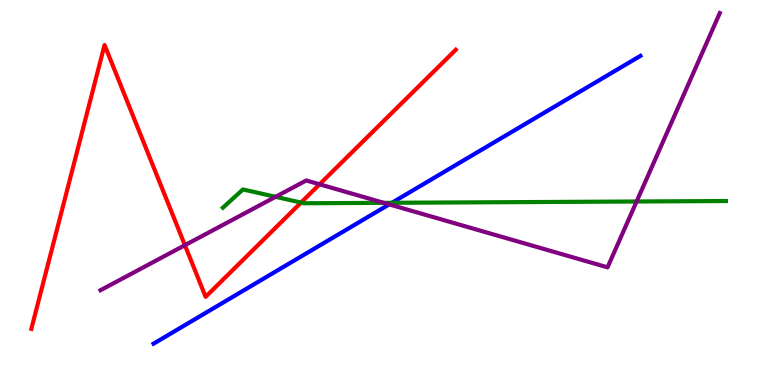[{'lines': ['blue', 'red'], 'intersections': []}, {'lines': ['green', 'red'], 'intersections': [{'x': 3.88, 'y': 4.74}]}, {'lines': ['purple', 'red'], 'intersections': [{'x': 2.39, 'y': 3.63}, {'x': 4.12, 'y': 5.21}]}, {'lines': ['blue', 'green'], 'intersections': [{'x': 5.06, 'y': 4.73}]}, {'lines': ['blue', 'purple'], 'intersections': [{'x': 5.02, 'y': 4.69}]}, {'lines': ['green', 'purple'], 'intersections': [{'x': 3.56, 'y': 4.89}, {'x': 4.95, 'y': 4.73}, {'x': 8.21, 'y': 4.77}]}]